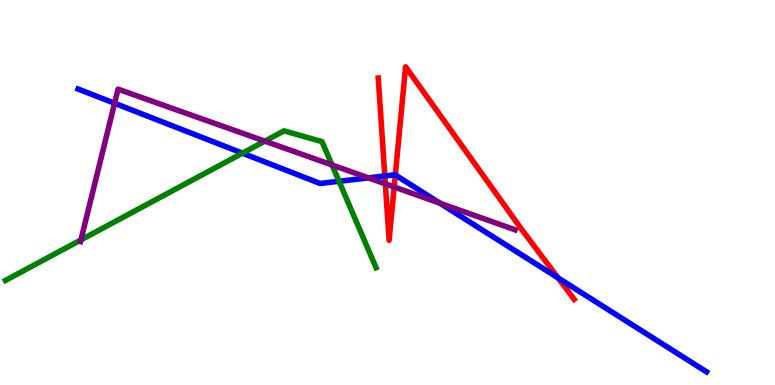[{'lines': ['blue', 'red'], 'intersections': [{'x': 4.97, 'y': 5.43}, {'x': 5.1, 'y': 5.46}, {'x': 7.2, 'y': 2.78}]}, {'lines': ['green', 'red'], 'intersections': []}, {'lines': ['purple', 'red'], 'intersections': [{'x': 4.97, 'y': 5.22}, {'x': 5.09, 'y': 5.14}]}, {'lines': ['blue', 'green'], 'intersections': [{'x': 3.13, 'y': 6.02}, {'x': 4.37, 'y': 5.29}]}, {'lines': ['blue', 'purple'], 'intersections': [{'x': 1.48, 'y': 7.32}, {'x': 4.75, 'y': 5.38}, {'x': 5.68, 'y': 4.72}]}, {'lines': ['green', 'purple'], 'intersections': [{'x': 1.04, 'y': 3.77}, {'x': 3.42, 'y': 6.33}, {'x': 4.28, 'y': 5.72}]}]